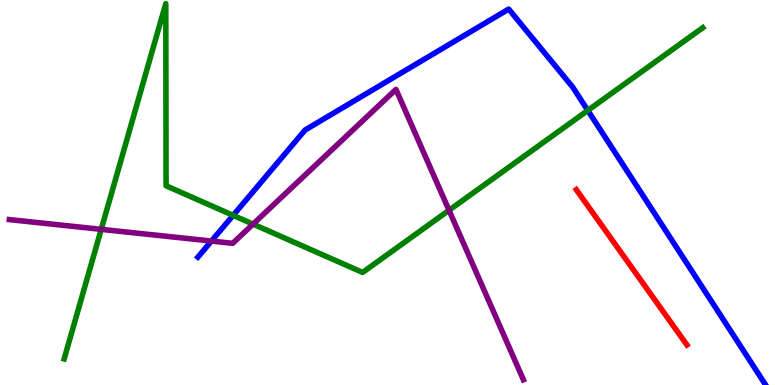[{'lines': ['blue', 'red'], 'intersections': []}, {'lines': ['green', 'red'], 'intersections': []}, {'lines': ['purple', 'red'], 'intersections': []}, {'lines': ['blue', 'green'], 'intersections': [{'x': 3.01, 'y': 4.41}, {'x': 7.58, 'y': 7.13}]}, {'lines': ['blue', 'purple'], 'intersections': [{'x': 2.73, 'y': 3.74}]}, {'lines': ['green', 'purple'], 'intersections': [{'x': 1.31, 'y': 4.04}, {'x': 3.26, 'y': 4.18}, {'x': 5.79, 'y': 4.54}]}]